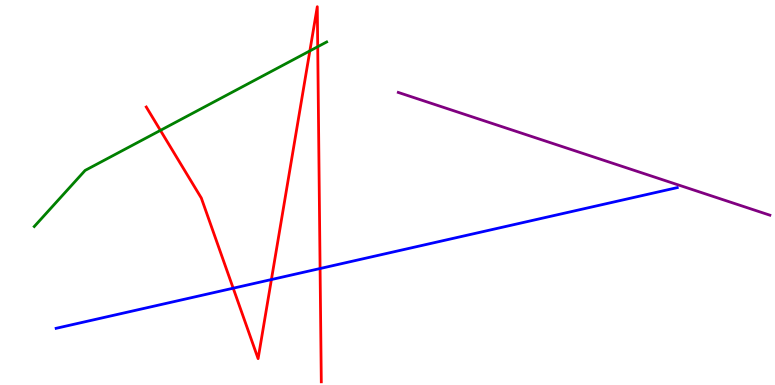[{'lines': ['blue', 'red'], 'intersections': [{'x': 3.01, 'y': 2.51}, {'x': 3.5, 'y': 2.74}, {'x': 4.13, 'y': 3.03}]}, {'lines': ['green', 'red'], 'intersections': [{'x': 2.07, 'y': 6.61}, {'x': 4.0, 'y': 8.68}, {'x': 4.1, 'y': 8.79}]}, {'lines': ['purple', 'red'], 'intersections': []}, {'lines': ['blue', 'green'], 'intersections': []}, {'lines': ['blue', 'purple'], 'intersections': []}, {'lines': ['green', 'purple'], 'intersections': []}]